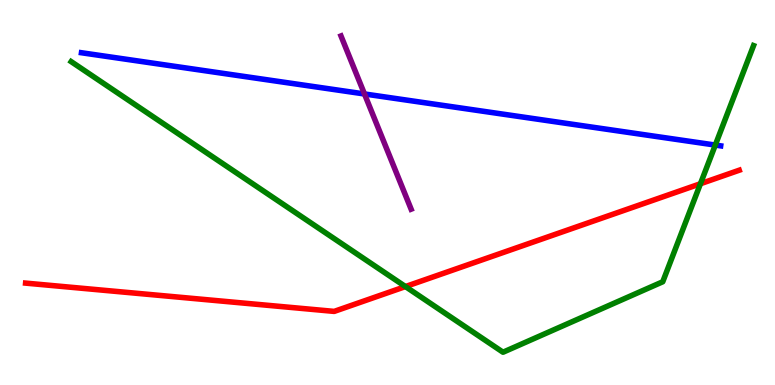[{'lines': ['blue', 'red'], 'intersections': []}, {'lines': ['green', 'red'], 'intersections': [{'x': 5.23, 'y': 2.56}, {'x': 9.04, 'y': 5.23}]}, {'lines': ['purple', 'red'], 'intersections': []}, {'lines': ['blue', 'green'], 'intersections': [{'x': 9.23, 'y': 6.23}]}, {'lines': ['blue', 'purple'], 'intersections': [{'x': 4.7, 'y': 7.56}]}, {'lines': ['green', 'purple'], 'intersections': []}]